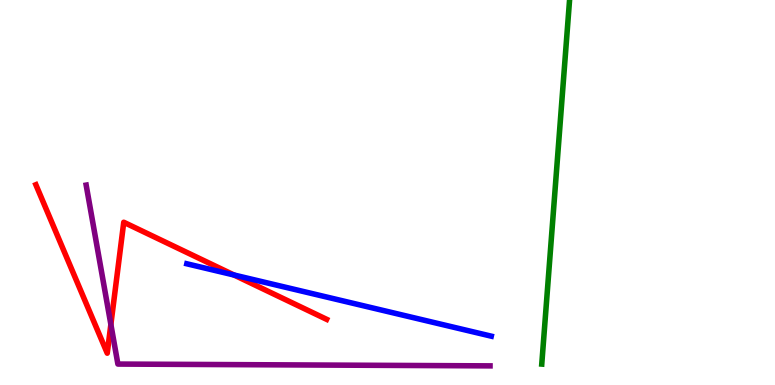[{'lines': ['blue', 'red'], 'intersections': [{'x': 3.02, 'y': 2.86}]}, {'lines': ['green', 'red'], 'intersections': []}, {'lines': ['purple', 'red'], 'intersections': [{'x': 1.43, 'y': 1.57}]}, {'lines': ['blue', 'green'], 'intersections': []}, {'lines': ['blue', 'purple'], 'intersections': []}, {'lines': ['green', 'purple'], 'intersections': []}]